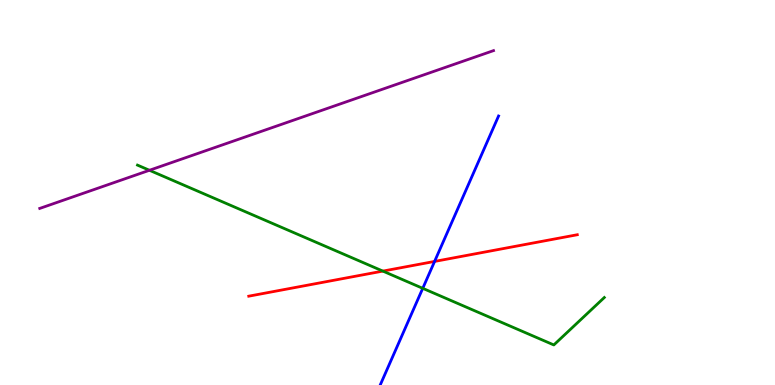[{'lines': ['blue', 'red'], 'intersections': [{'x': 5.61, 'y': 3.21}]}, {'lines': ['green', 'red'], 'intersections': [{'x': 4.94, 'y': 2.96}]}, {'lines': ['purple', 'red'], 'intersections': []}, {'lines': ['blue', 'green'], 'intersections': [{'x': 5.45, 'y': 2.51}]}, {'lines': ['blue', 'purple'], 'intersections': []}, {'lines': ['green', 'purple'], 'intersections': [{'x': 1.93, 'y': 5.58}]}]